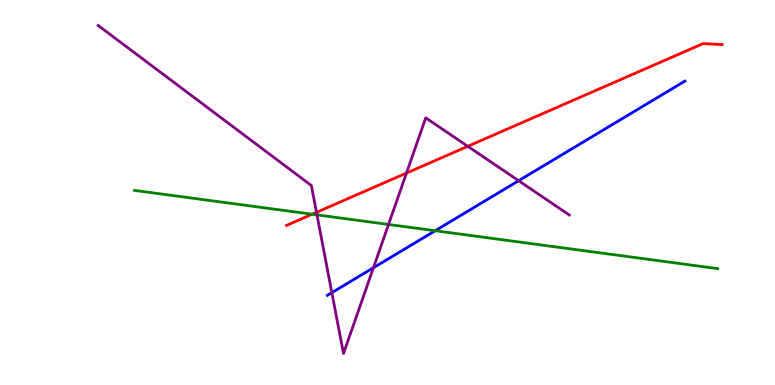[{'lines': ['blue', 'red'], 'intersections': []}, {'lines': ['green', 'red'], 'intersections': [{'x': 4.03, 'y': 4.44}]}, {'lines': ['purple', 'red'], 'intersections': [{'x': 4.08, 'y': 4.48}, {'x': 5.24, 'y': 5.5}, {'x': 6.04, 'y': 6.2}]}, {'lines': ['blue', 'green'], 'intersections': [{'x': 5.62, 'y': 4.01}]}, {'lines': ['blue', 'purple'], 'intersections': [{'x': 4.28, 'y': 2.4}, {'x': 4.82, 'y': 3.05}, {'x': 6.69, 'y': 5.31}]}, {'lines': ['green', 'purple'], 'intersections': [{'x': 4.09, 'y': 4.42}, {'x': 5.01, 'y': 4.17}]}]